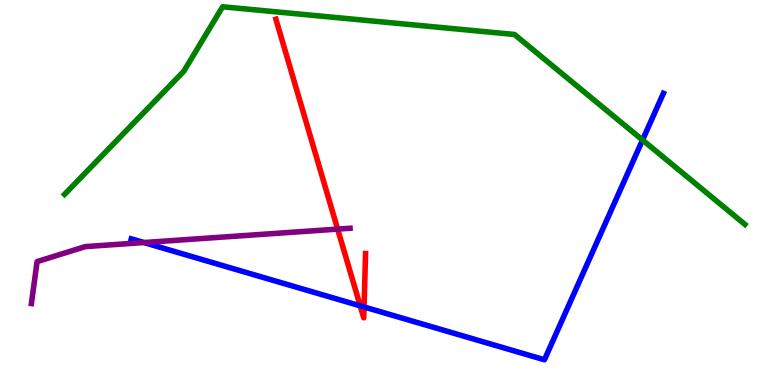[{'lines': ['blue', 'red'], 'intersections': [{'x': 4.65, 'y': 2.06}, {'x': 4.7, 'y': 2.03}]}, {'lines': ['green', 'red'], 'intersections': []}, {'lines': ['purple', 'red'], 'intersections': [{'x': 4.36, 'y': 4.05}]}, {'lines': ['blue', 'green'], 'intersections': [{'x': 8.29, 'y': 6.36}]}, {'lines': ['blue', 'purple'], 'intersections': [{'x': 1.86, 'y': 3.7}]}, {'lines': ['green', 'purple'], 'intersections': []}]